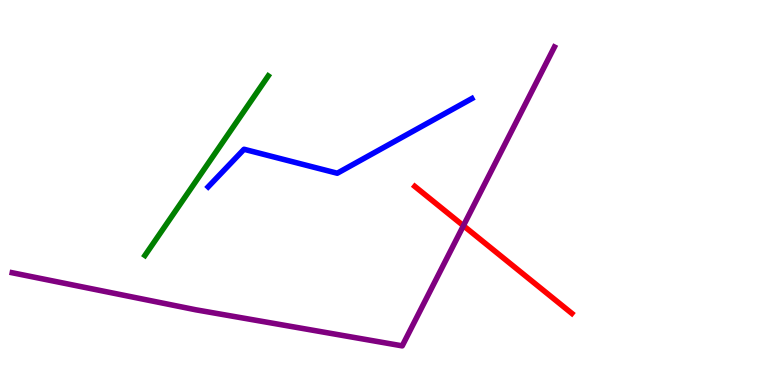[{'lines': ['blue', 'red'], 'intersections': []}, {'lines': ['green', 'red'], 'intersections': []}, {'lines': ['purple', 'red'], 'intersections': [{'x': 5.98, 'y': 4.14}]}, {'lines': ['blue', 'green'], 'intersections': []}, {'lines': ['blue', 'purple'], 'intersections': []}, {'lines': ['green', 'purple'], 'intersections': []}]